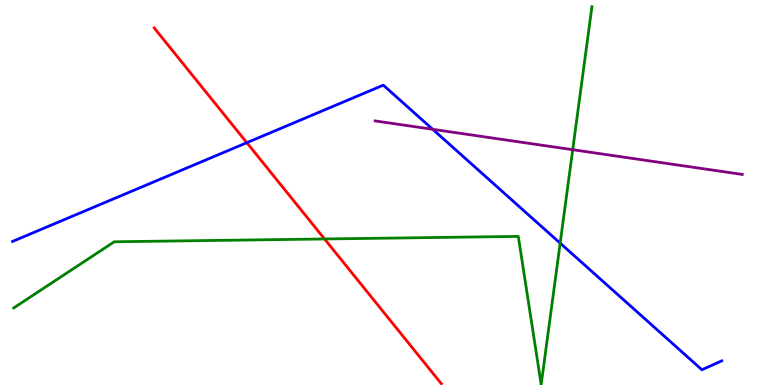[{'lines': ['blue', 'red'], 'intersections': [{'x': 3.18, 'y': 6.29}]}, {'lines': ['green', 'red'], 'intersections': [{'x': 4.19, 'y': 3.79}]}, {'lines': ['purple', 'red'], 'intersections': []}, {'lines': ['blue', 'green'], 'intersections': [{'x': 7.23, 'y': 3.68}]}, {'lines': ['blue', 'purple'], 'intersections': [{'x': 5.58, 'y': 6.64}]}, {'lines': ['green', 'purple'], 'intersections': [{'x': 7.39, 'y': 6.11}]}]